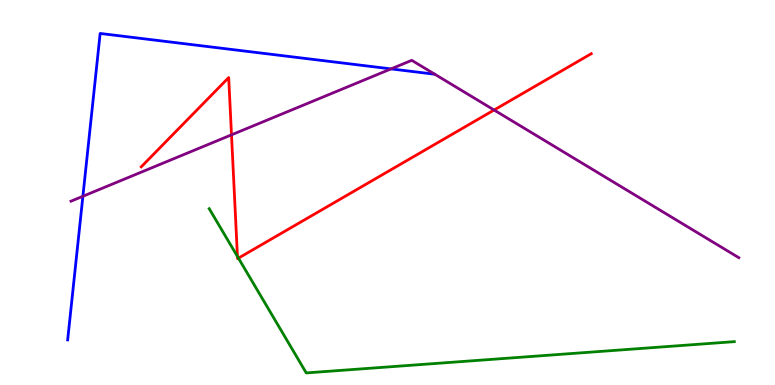[{'lines': ['blue', 'red'], 'intersections': []}, {'lines': ['green', 'red'], 'intersections': [{'x': 3.06, 'y': 3.34}, {'x': 3.08, 'y': 3.3}]}, {'lines': ['purple', 'red'], 'intersections': [{'x': 2.99, 'y': 6.5}, {'x': 6.38, 'y': 7.14}]}, {'lines': ['blue', 'green'], 'intersections': []}, {'lines': ['blue', 'purple'], 'intersections': [{'x': 1.07, 'y': 4.9}, {'x': 5.05, 'y': 8.21}]}, {'lines': ['green', 'purple'], 'intersections': []}]